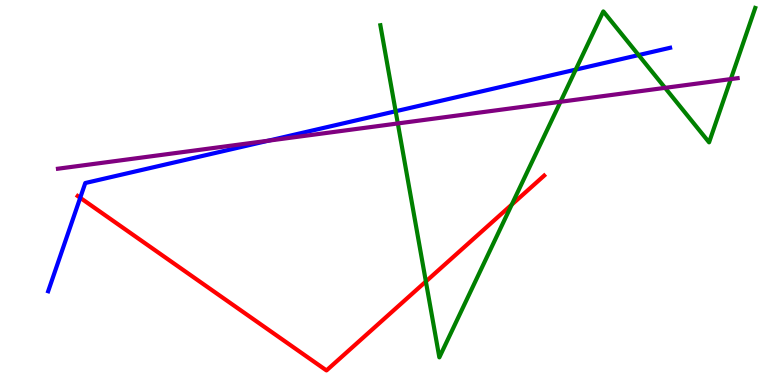[{'lines': ['blue', 'red'], 'intersections': [{'x': 1.04, 'y': 4.86}]}, {'lines': ['green', 'red'], 'intersections': [{'x': 5.5, 'y': 2.69}, {'x': 6.6, 'y': 4.68}]}, {'lines': ['purple', 'red'], 'intersections': []}, {'lines': ['blue', 'green'], 'intersections': [{'x': 5.11, 'y': 7.11}, {'x': 7.43, 'y': 8.19}, {'x': 8.24, 'y': 8.57}]}, {'lines': ['blue', 'purple'], 'intersections': [{'x': 3.46, 'y': 6.35}]}, {'lines': ['green', 'purple'], 'intersections': [{'x': 5.13, 'y': 6.79}, {'x': 7.23, 'y': 7.36}, {'x': 8.58, 'y': 7.72}, {'x': 9.43, 'y': 7.95}]}]